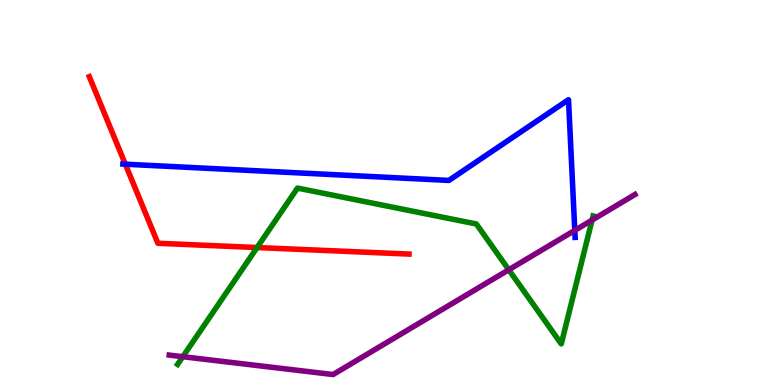[{'lines': ['blue', 'red'], 'intersections': [{'x': 1.62, 'y': 5.74}]}, {'lines': ['green', 'red'], 'intersections': [{'x': 3.32, 'y': 3.57}]}, {'lines': ['purple', 'red'], 'intersections': []}, {'lines': ['blue', 'green'], 'intersections': []}, {'lines': ['blue', 'purple'], 'intersections': [{'x': 7.42, 'y': 4.02}]}, {'lines': ['green', 'purple'], 'intersections': [{'x': 2.36, 'y': 0.735}, {'x': 6.56, 'y': 2.99}, {'x': 7.64, 'y': 4.28}]}]